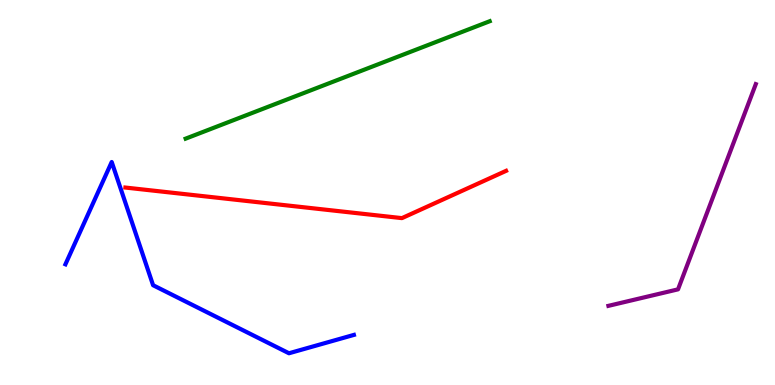[{'lines': ['blue', 'red'], 'intersections': []}, {'lines': ['green', 'red'], 'intersections': []}, {'lines': ['purple', 'red'], 'intersections': []}, {'lines': ['blue', 'green'], 'intersections': []}, {'lines': ['blue', 'purple'], 'intersections': []}, {'lines': ['green', 'purple'], 'intersections': []}]